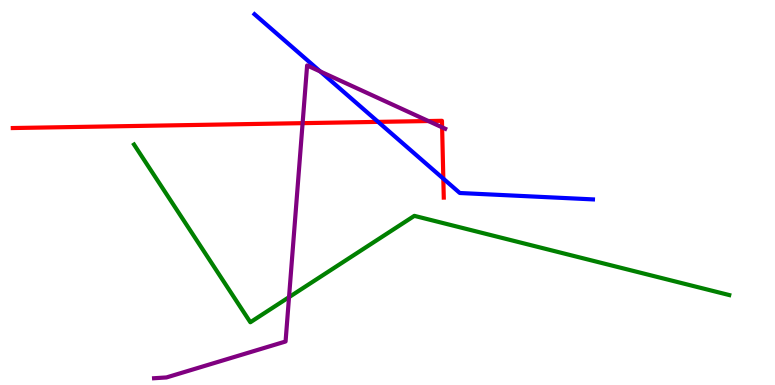[{'lines': ['blue', 'red'], 'intersections': [{'x': 4.88, 'y': 6.83}, {'x': 5.72, 'y': 5.36}]}, {'lines': ['green', 'red'], 'intersections': []}, {'lines': ['purple', 'red'], 'intersections': [{'x': 3.9, 'y': 6.8}, {'x': 5.53, 'y': 6.86}, {'x': 5.7, 'y': 6.69}]}, {'lines': ['blue', 'green'], 'intersections': []}, {'lines': ['blue', 'purple'], 'intersections': [{'x': 4.13, 'y': 8.14}]}, {'lines': ['green', 'purple'], 'intersections': [{'x': 3.73, 'y': 2.28}]}]